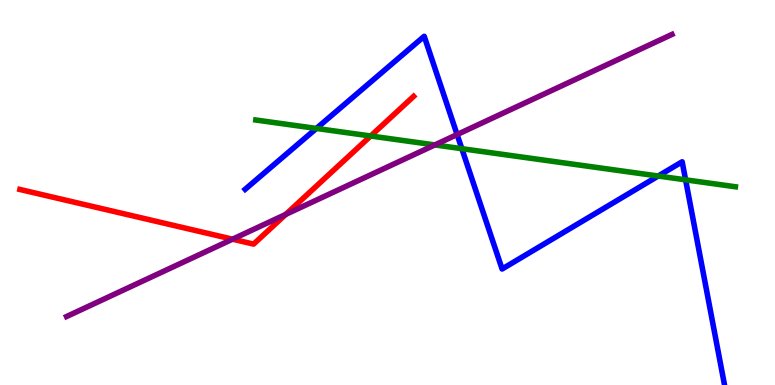[{'lines': ['blue', 'red'], 'intersections': []}, {'lines': ['green', 'red'], 'intersections': [{'x': 4.78, 'y': 6.47}]}, {'lines': ['purple', 'red'], 'intersections': [{'x': 3.0, 'y': 3.79}, {'x': 3.69, 'y': 4.43}]}, {'lines': ['blue', 'green'], 'intersections': [{'x': 4.08, 'y': 6.66}, {'x': 5.96, 'y': 6.14}, {'x': 8.49, 'y': 5.43}, {'x': 8.85, 'y': 5.33}]}, {'lines': ['blue', 'purple'], 'intersections': [{'x': 5.9, 'y': 6.51}]}, {'lines': ['green', 'purple'], 'intersections': [{'x': 5.61, 'y': 6.24}]}]